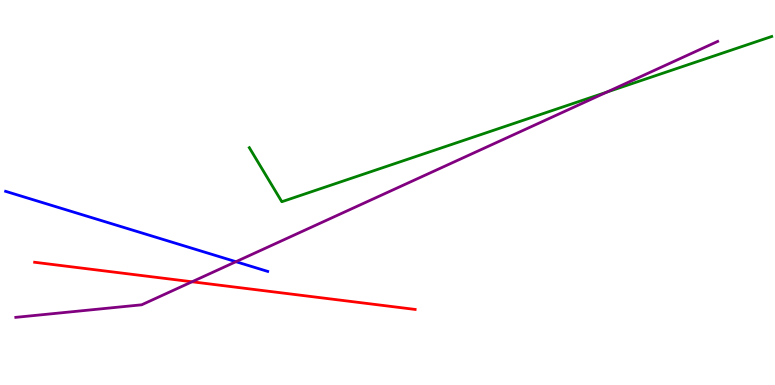[{'lines': ['blue', 'red'], 'intersections': []}, {'lines': ['green', 'red'], 'intersections': []}, {'lines': ['purple', 'red'], 'intersections': [{'x': 2.48, 'y': 2.68}]}, {'lines': ['blue', 'green'], 'intersections': []}, {'lines': ['blue', 'purple'], 'intersections': [{'x': 3.04, 'y': 3.2}]}, {'lines': ['green', 'purple'], 'intersections': [{'x': 7.83, 'y': 7.61}]}]